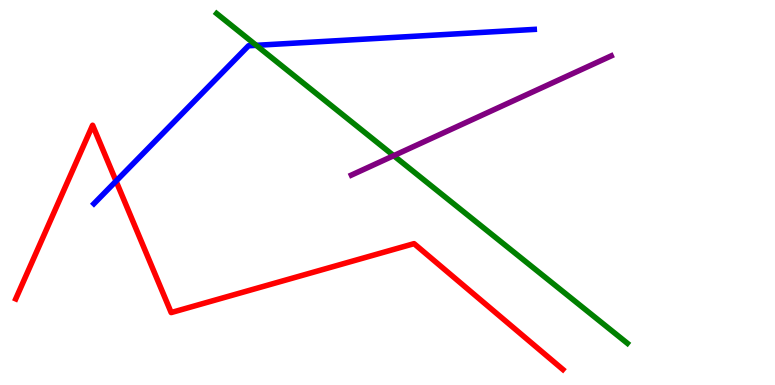[{'lines': ['blue', 'red'], 'intersections': [{'x': 1.5, 'y': 5.3}]}, {'lines': ['green', 'red'], 'intersections': []}, {'lines': ['purple', 'red'], 'intersections': []}, {'lines': ['blue', 'green'], 'intersections': [{'x': 3.31, 'y': 8.82}]}, {'lines': ['blue', 'purple'], 'intersections': []}, {'lines': ['green', 'purple'], 'intersections': [{'x': 5.08, 'y': 5.96}]}]